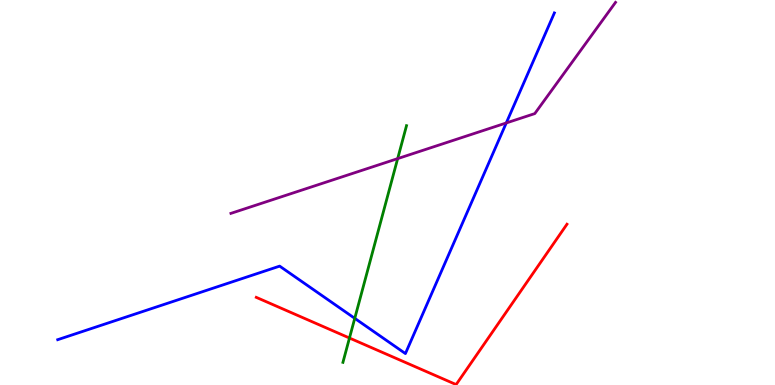[{'lines': ['blue', 'red'], 'intersections': []}, {'lines': ['green', 'red'], 'intersections': [{'x': 4.51, 'y': 1.22}]}, {'lines': ['purple', 'red'], 'intersections': []}, {'lines': ['blue', 'green'], 'intersections': [{'x': 4.58, 'y': 1.73}]}, {'lines': ['blue', 'purple'], 'intersections': [{'x': 6.53, 'y': 6.81}]}, {'lines': ['green', 'purple'], 'intersections': [{'x': 5.13, 'y': 5.88}]}]